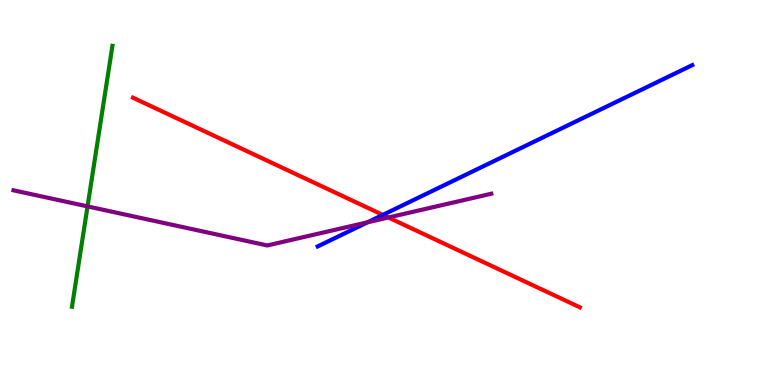[{'lines': ['blue', 'red'], 'intersections': [{'x': 4.94, 'y': 4.42}]}, {'lines': ['green', 'red'], 'intersections': []}, {'lines': ['purple', 'red'], 'intersections': [{'x': 5.01, 'y': 4.35}]}, {'lines': ['blue', 'green'], 'intersections': []}, {'lines': ['blue', 'purple'], 'intersections': [{'x': 4.74, 'y': 4.23}]}, {'lines': ['green', 'purple'], 'intersections': [{'x': 1.13, 'y': 4.64}]}]